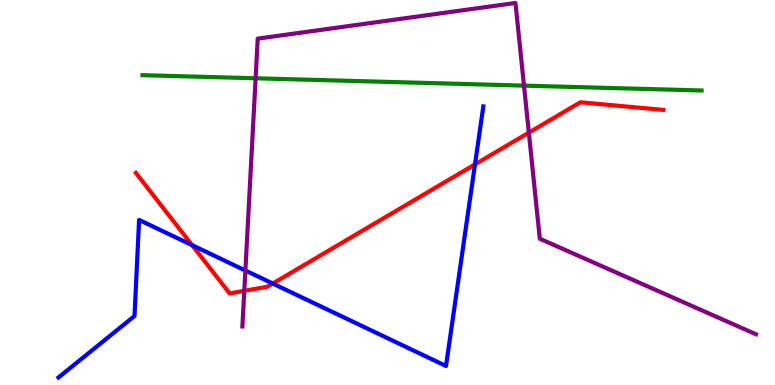[{'lines': ['blue', 'red'], 'intersections': [{'x': 2.48, 'y': 3.63}, {'x': 3.52, 'y': 2.64}, {'x': 6.13, 'y': 5.73}]}, {'lines': ['green', 'red'], 'intersections': []}, {'lines': ['purple', 'red'], 'intersections': [{'x': 3.15, 'y': 2.45}, {'x': 6.82, 'y': 6.55}]}, {'lines': ['blue', 'green'], 'intersections': []}, {'lines': ['blue', 'purple'], 'intersections': [{'x': 3.17, 'y': 2.97}]}, {'lines': ['green', 'purple'], 'intersections': [{'x': 3.3, 'y': 7.97}, {'x': 6.76, 'y': 7.78}]}]